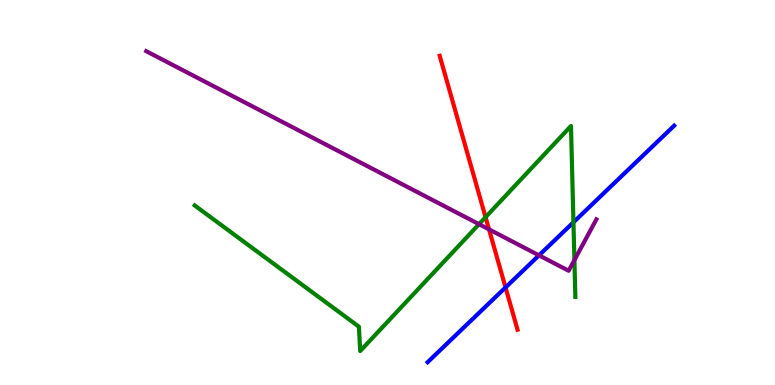[{'lines': ['blue', 'red'], 'intersections': [{'x': 6.52, 'y': 2.53}]}, {'lines': ['green', 'red'], 'intersections': [{'x': 6.27, 'y': 4.36}]}, {'lines': ['purple', 'red'], 'intersections': [{'x': 6.31, 'y': 4.04}]}, {'lines': ['blue', 'green'], 'intersections': [{'x': 7.4, 'y': 4.23}]}, {'lines': ['blue', 'purple'], 'intersections': [{'x': 6.95, 'y': 3.37}]}, {'lines': ['green', 'purple'], 'intersections': [{'x': 6.18, 'y': 4.18}, {'x': 7.41, 'y': 3.24}]}]